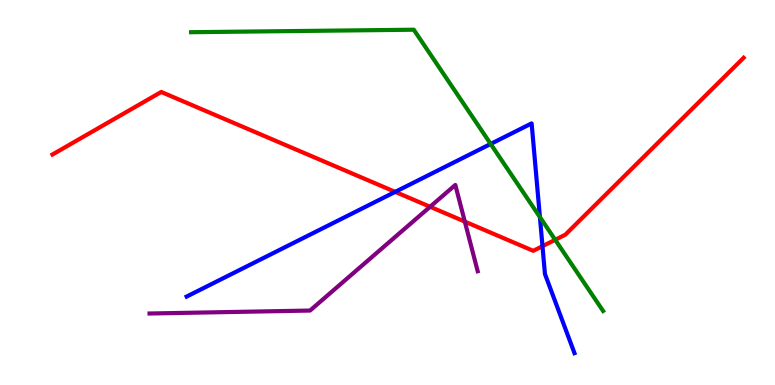[{'lines': ['blue', 'red'], 'intersections': [{'x': 5.1, 'y': 5.02}, {'x': 7.0, 'y': 3.61}]}, {'lines': ['green', 'red'], 'intersections': [{'x': 7.16, 'y': 3.77}]}, {'lines': ['purple', 'red'], 'intersections': [{'x': 5.55, 'y': 4.63}, {'x': 6.0, 'y': 4.24}]}, {'lines': ['blue', 'green'], 'intersections': [{'x': 6.33, 'y': 6.26}, {'x': 6.97, 'y': 4.36}]}, {'lines': ['blue', 'purple'], 'intersections': []}, {'lines': ['green', 'purple'], 'intersections': []}]